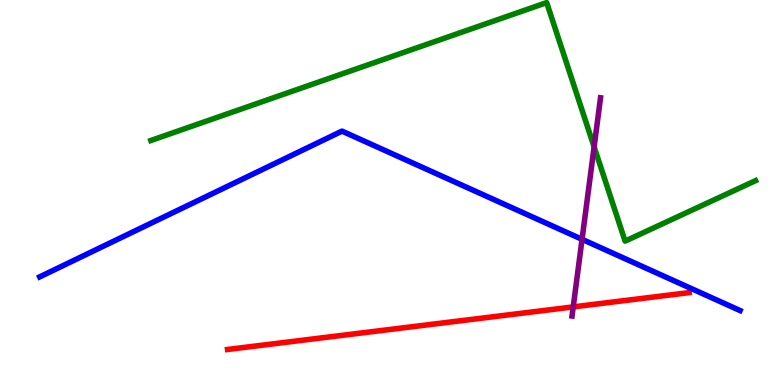[{'lines': ['blue', 'red'], 'intersections': []}, {'lines': ['green', 'red'], 'intersections': []}, {'lines': ['purple', 'red'], 'intersections': [{'x': 7.4, 'y': 2.03}]}, {'lines': ['blue', 'green'], 'intersections': []}, {'lines': ['blue', 'purple'], 'intersections': [{'x': 7.51, 'y': 3.78}]}, {'lines': ['green', 'purple'], 'intersections': [{'x': 7.67, 'y': 6.18}]}]